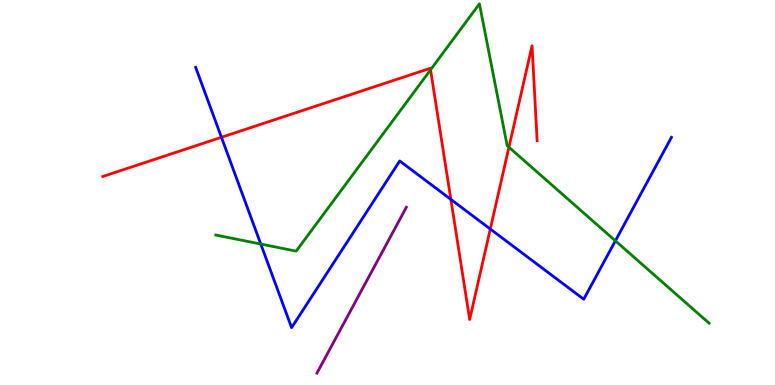[{'lines': ['blue', 'red'], 'intersections': [{'x': 2.86, 'y': 6.43}, {'x': 5.82, 'y': 4.82}, {'x': 6.33, 'y': 4.05}]}, {'lines': ['green', 'red'], 'intersections': [{'x': 5.56, 'y': 8.19}, {'x': 6.57, 'y': 6.18}]}, {'lines': ['purple', 'red'], 'intersections': []}, {'lines': ['blue', 'green'], 'intersections': [{'x': 3.36, 'y': 3.66}, {'x': 7.94, 'y': 3.74}]}, {'lines': ['blue', 'purple'], 'intersections': []}, {'lines': ['green', 'purple'], 'intersections': []}]